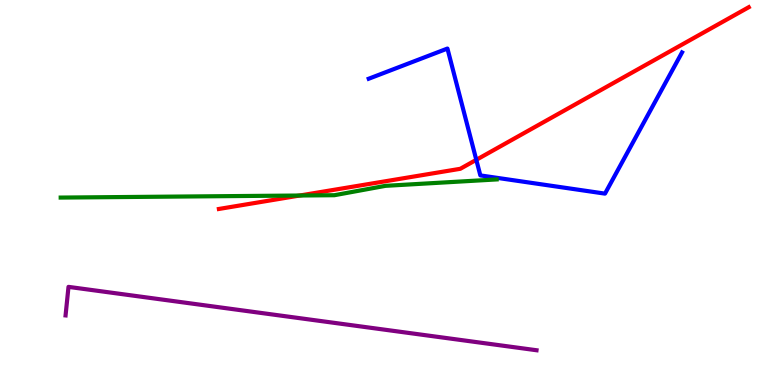[{'lines': ['blue', 'red'], 'intersections': [{'x': 6.15, 'y': 5.85}]}, {'lines': ['green', 'red'], 'intersections': [{'x': 3.87, 'y': 4.92}]}, {'lines': ['purple', 'red'], 'intersections': []}, {'lines': ['blue', 'green'], 'intersections': []}, {'lines': ['blue', 'purple'], 'intersections': []}, {'lines': ['green', 'purple'], 'intersections': []}]